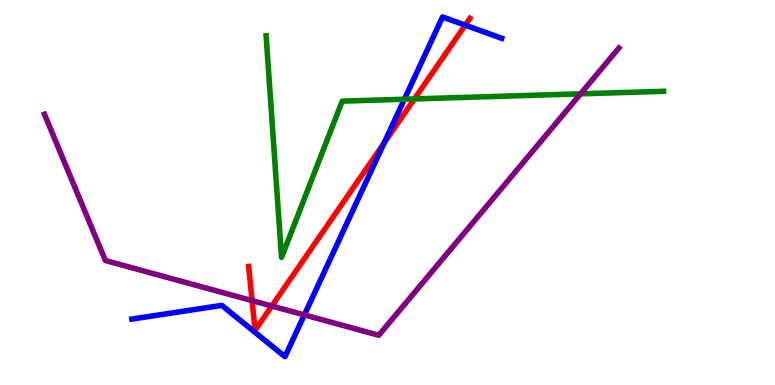[{'lines': ['blue', 'red'], 'intersections': [{'x': 4.96, 'y': 6.29}, {'x': 6.0, 'y': 9.35}]}, {'lines': ['green', 'red'], 'intersections': [{'x': 5.35, 'y': 7.43}]}, {'lines': ['purple', 'red'], 'intersections': [{'x': 3.25, 'y': 2.19}, {'x': 3.51, 'y': 2.05}]}, {'lines': ['blue', 'green'], 'intersections': [{'x': 5.22, 'y': 7.42}]}, {'lines': ['blue', 'purple'], 'intersections': [{'x': 3.93, 'y': 1.82}]}, {'lines': ['green', 'purple'], 'intersections': [{'x': 7.49, 'y': 7.56}]}]